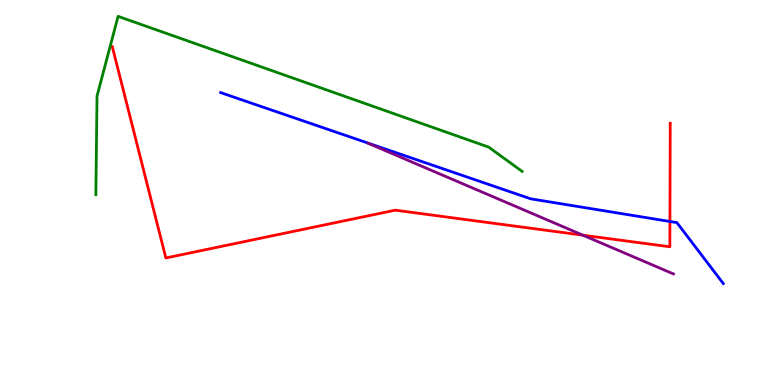[{'lines': ['blue', 'red'], 'intersections': [{'x': 8.64, 'y': 4.25}]}, {'lines': ['green', 'red'], 'intersections': []}, {'lines': ['purple', 'red'], 'intersections': [{'x': 7.52, 'y': 3.89}]}, {'lines': ['blue', 'green'], 'intersections': []}, {'lines': ['blue', 'purple'], 'intersections': []}, {'lines': ['green', 'purple'], 'intersections': []}]